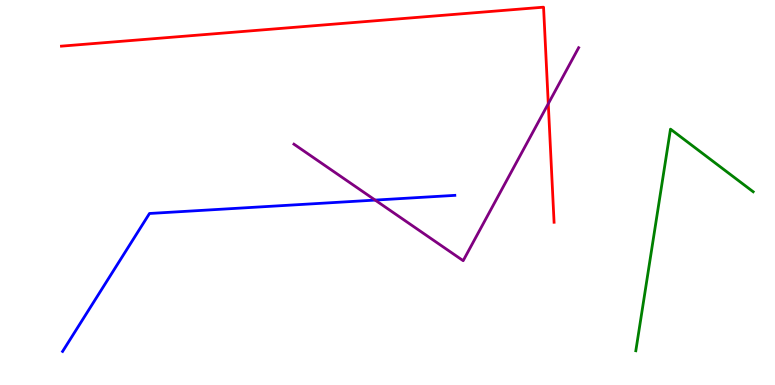[{'lines': ['blue', 'red'], 'intersections': []}, {'lines': ['green', 'red'], 'intersections': []}, {'lines': ['purple', 'red'], 'intersections': [{'x': 7.07, 'y': 7.31}]}, {'lines': ['blue', 'green'], 'intersections': []}, {'lines': ['blue', 'purple'], 'intersections': [{'x': 4.84, 'y': 4.8}]}, {'lines': ['green', 'purple'], 'intersections': []}]